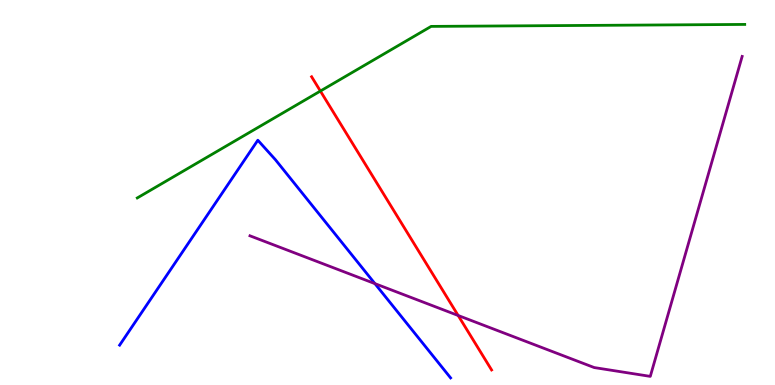[{'lines': ['blue', 'red'], 'intersections': []}, {'lines': ['green', 'red'], 'intersections': [{'x': 4.13, 'y': 7.64}]}, {'lines': ['purple', 'red'], 'intersections': [{'x': 5.91, 'y': 1.81}]}, {'lines': ['blue', 'green'], 'intersections': []}, {'lines': ['blue', 'purple'], 'intersections': [{'x': 4.84, 'y': 2.63}]}, {'lines': ['green', 'purple'], 'intersections': []}]